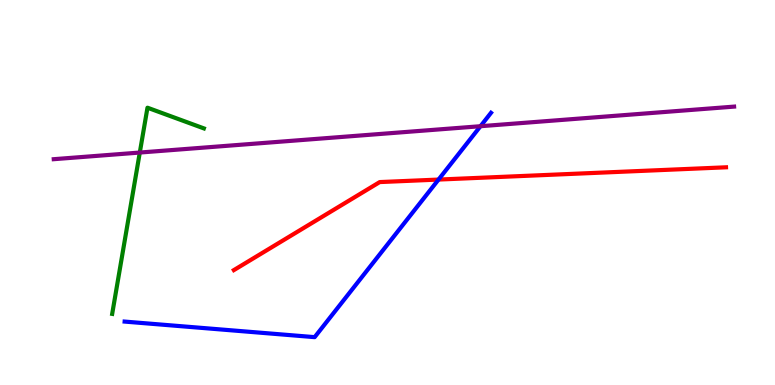[{'lines': ['blue', 'red'], 'intersections': [{'x': 5.66, 'y': 5.34}]}, {'lines': ['green', 'red'], 'intersections': []}, {'lines': ['purple', 'red'], 'intersections': []}, {'lines': ['blue', 'green'], 'intersections': []}, {'lines': ['blue', 'purple'], 'intersections': [{'x': 6.2, 'y': 6.72}]}, {'lines': ['green', 'purple'], 'intersections': [{'x': 1.8, 'y': 6.04}]}]